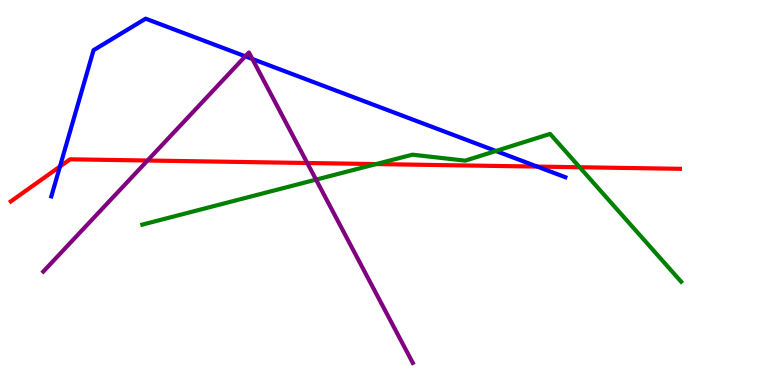[{'lines': ['blue', 'red'], 'intersections': [{'x': 0.774, 'y': 5.68}, {'x': 6.93, 'y': 5.67}]}, {'lines': ['green', 'red'], 'intersections': [{'x': 4.85, 'y': 5.74}, {'x': 7.48, 'y': 5.66}]}, {'lines': ['purple', 'red'], 'intersections': [{'x': 1.9, 'y': 5.83}, {'x': 3.96, 'y': 5.77}]}, {'lines': ['blue', 'green'], 'intersections': [{'x': 6.4, 'y': 6.08}]}, {'lines': ['blue', 'purple'], 'intersections': [{'x': 3.17, 'y': 8.54}, {'x': 3.26, 'y': 8.47}]}, {'lines': ['green', 'purple'], 'intersections': [{'x': 4.08, 'y': 5.33}]}]